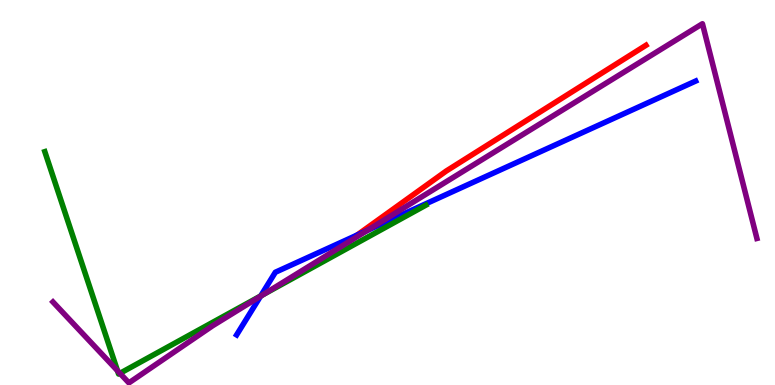[{'lines': ['blue', 'red'], 'intersections': [{'x': 4.61, 'y': 3.89}]}, {'lines': ['green', 'red'], 'intersections': []}, {'lines': ['purple', 'red'], 'intersections': [{'x': 4.4, 'y': 3.6}]}, {'lines': ['blue', 'green'], 'intersections': [{'x': 3.36, 'y': 2.31}]}, {'lines': ['blue', 'purple'], 'intersections': [{'x': 3.36, 'y': 2.31}, {'x': 4.74, 'y': 4.01}]}, {'lines': ['green', 'purple'], 'intersections': [{'x': 1.52, 'y': 0.371}, {'x': 1.55, 'y': 0.303}, {'x': 3.4, 'y': 2.35}]}]